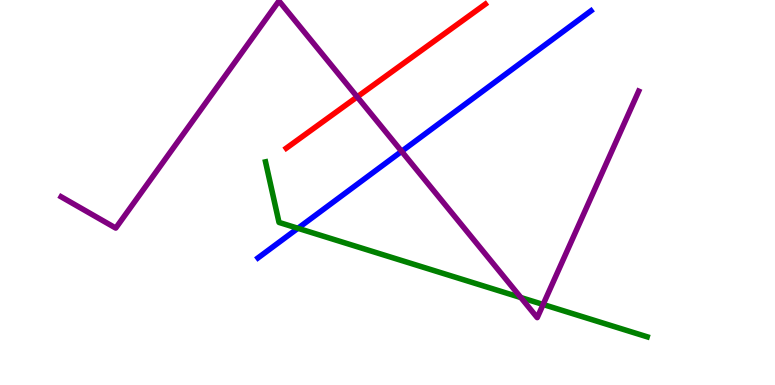[{'lines': ['blue', 'red'], 'intersections': []}, {'lines': ['green', 'red'], 'intersections': []}, {'lines': ['purple', 'red'], 'intersections': [{'x': 4.61, 'y': 7.48}]}, {'lines': ['blue', 'green'], 'intersections': [{'x': 3.84, 'y': 4.07}]}, {'lines': ['blue', 'purple'], 'intersections': [{'x': 5.18, 'y': 6.07}]}, {'lines': ['green', 'purple'], 'intersections': [{'x': 6.72, 'y': 2.27}, {'x': 7.01, 'y': 2.09}]}]